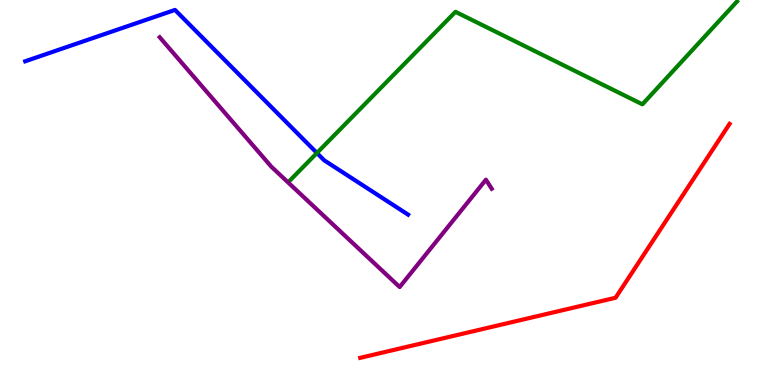[{'lines': ['blue', 'red'], 'intersections': []}, {'lines': ['green', 'red'], 'intersections': []}, {'lines': ['purple', 'red'], 'intersections': []}, {'lines': ['blue', 'green'], 'intersections': [{'x': 4.09, 'y': 6.03}]}, {'lines': ['blue', 'purple'], 'intersections': []}, {'lines': ['green', 'purple'], 'intersections': []}]